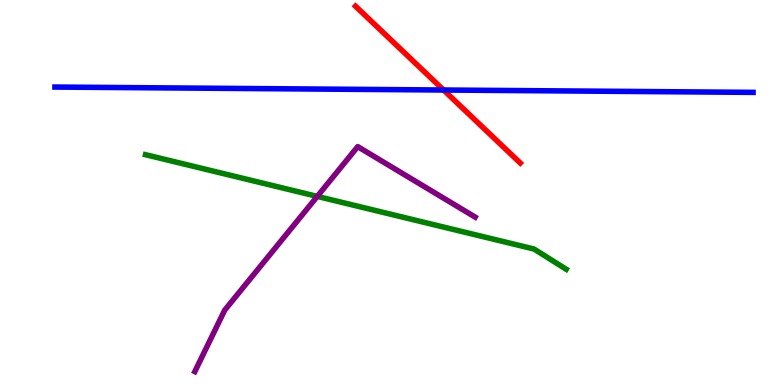[{'lines': ['blue', 'red'], 'intersections': [{'x': 5.72, 'y': 7.66}]}, {'lines': ['green', 'red'], 'intersections': []}, {'lines': ['purple', 'red'], 'intersections': []}, {'lines': ['blue', 'green'], 'intersections': []}, {'lines': ['blue', 'purple'], 'intersections': []}, {'lines': ['green', 'purple'], 'intersections': [{'x': 4.09, 'y': 4.9}]}]